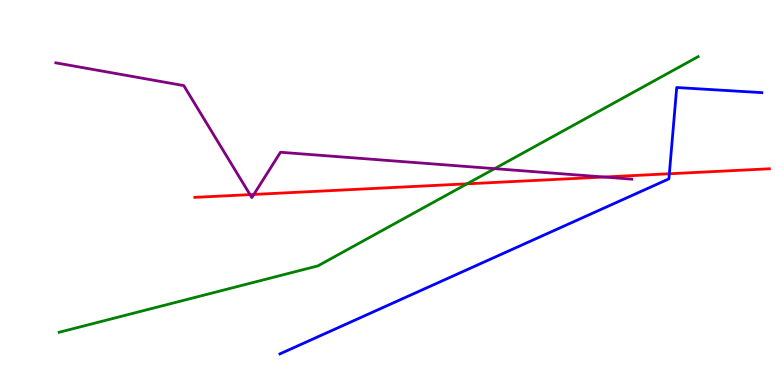[{'lines': ['blue', 'red'], 'intersections': [{'x': 8.64, 'y': 5.49}]}, {'lines': ['green', 'red'], 'intersections': [{'x': 6.03, 'y': 5.23}]}, {'lines': ['purple', 'red'], 'intersections': [{'x': 3.23, 'y': 4.94}, {'x': 3.28, 'y': 4.95}, {'x': 7.79, 'y': 5.4}]}, {'lines': ['blue', 'green'], 'intersections': []}, {'lines': ['blue', 'purple'], 'intersections': []}, {'lines': ['green', 'purple'], 'intersections': [{'x': 6.38, 'y': 5.62}]}]